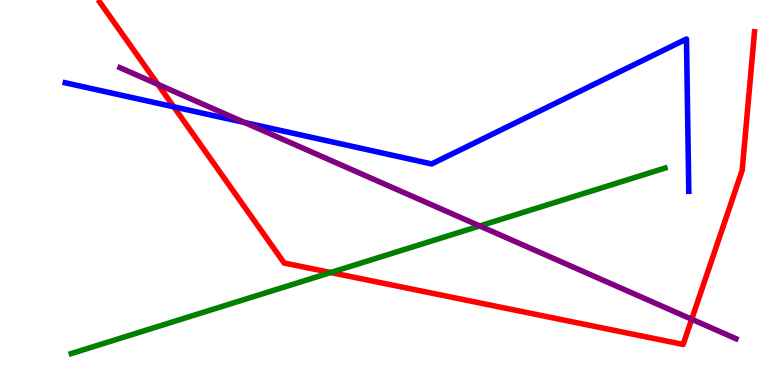[{'lines': ['blue', 'red'], 'intersections': [{'x': 2.24, 'y': 7.23}]}, {'lines': ['green', 'red'], 'intersections': [{'x': 4.27, 'y': 2.92}]}, {'lines': ['purple', 'red'], 'intersections': [{'x': 2.04, 'y': 7.81}, {'x': 8.93, 'y': 1.71}]}, {'lines': ['blue', 'green'], 'intersections': []}, {'lines': ['blue', 'purple'], 'intersections': [{'x': 3.16, 'y': 6.82}]}, {'lines': ['green', 'purple'], 'intersections': [{'x': 6.19, 'y': 4.13}]}]